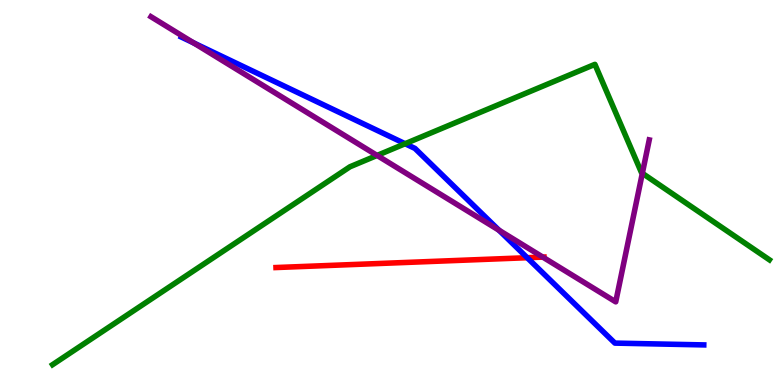[{'lines': ['blue', 'red'], 'intersections': [{'x': 6.8, 'y': 3.31}]}, {'lines': ['green', 'red'], 'intersections': []}, {'lines': ['purple', 'red'], 'intersections': [{'x': 7.0, 'y': 3.32}]}, {'lines': ['blue', 'green'], 'intersections': [{'x': 5.23, 'y': 6.27}]}, {'lines': ['blue', 'purple'], 'intersections': [{'x': 2.5, 'y': 8.88}, {'x': 6.44, 'y': 4.02}]}, {'lines': ['green', 'purple'], 'intersections': [{'x': 4.87, 'y': 5.96}, {'x': 8.29, 'y': 5.5}]}]